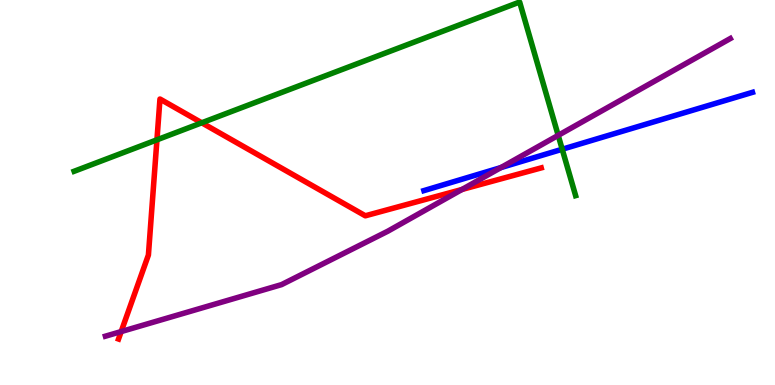[{'lines': ['blue', 'red'], 'intersections': []}, {'lines': ['green', 'red'], 'intersections': [{'x': 2.03, 'y': 6.37}, {'x': 2.6, 'y': 6.81}]}, {'lines': ['purple', 'red'], 'intersections': [{'x': 1.56, 'y': 1.39}, {'x': 5.96, 'y': 5.08}]}, {'lines': ['blue', 'green'], 'intersections': [{'x': 7.25, 'y': 6.12}]}, {'lines': ['blue', 'purple'], 'intersections': [{'x': 6.46, 'y': 5.65}]}, {'lines': ['green', 'purple'], 'intersections': [{'x': 7.2, 'y': 6.48}]}]